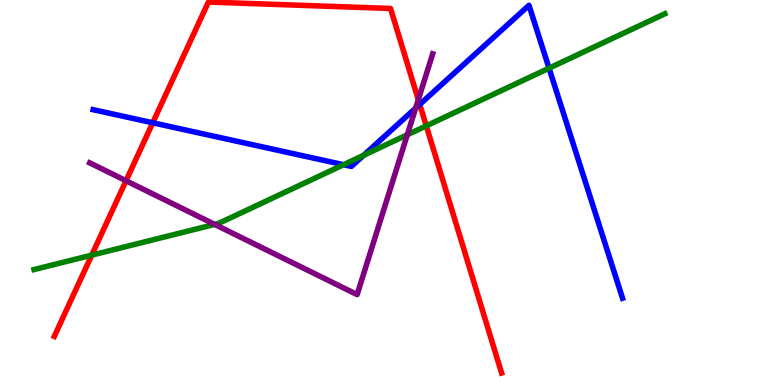[{'lines': ['blue', 'red'], 'intersections': [{'x': 1.97, 'y': 6.81}, {'x': 5.42, 'y': 7.29}]}, {'lines': ['green', 'red'], 'intersections': [{'x': 1.18, 'y': 3.37}, {'x': 5.5, 'y': 6.73}]}, {'lines': ['purple', 'red'], 'intersections': [{'x': 1.63, 'y': 5.31}, {'x': 5.4, 'y': 7.41}]}, {'lines': ['blue', 'green'], 'intersections': [{'x': 4.43, 'y': 5.72}, {'x': 4.69, 'y': 5.97}, {'x': 7.08, 'y': 8.23}]}, {'lines': ['blue', 'purple'], 'intersections': [{'x': 5.36, 'y': 7.19}]}, {'lines': ['green', 'purple'], 'intersections': [{'x': 2.77, 'y': 4.17}, {'x': 5.26, 'y': 6.5}]}]